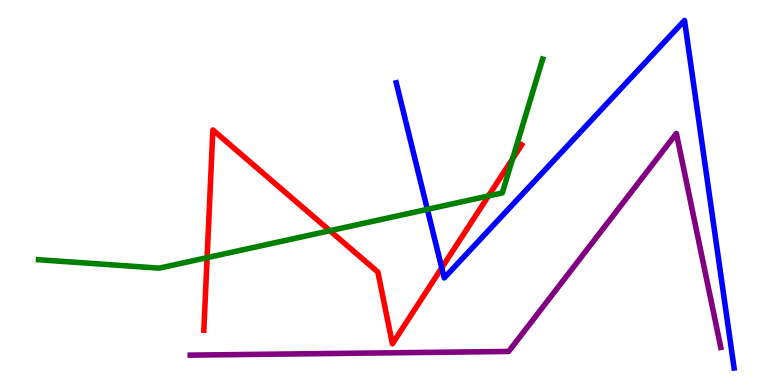[{'lines': ['blue', 'red'], 'intersections': [{'x': 5.7, 'y': 3.04}]}, {'lines': ['green', 'red'], 'intersections': [{'x': 2.67, 'y': 3.31}, {'x': 4.26, 'y': 4.01}, {'x': 6.3, 'y': 4.91}, {'x': 6.61, 'y': 5.87}]}, {'lines': ['purple', 'red'], 'intersections': []}, {'lines': ['blue', 'green'], 'intersections': [{'x': 5.51, 'y': 4.56}]}, {'lines': ['blue', 'purple'], 'intersections': []}, {'lines': ['green', 'purple'], 'intersections': []}]